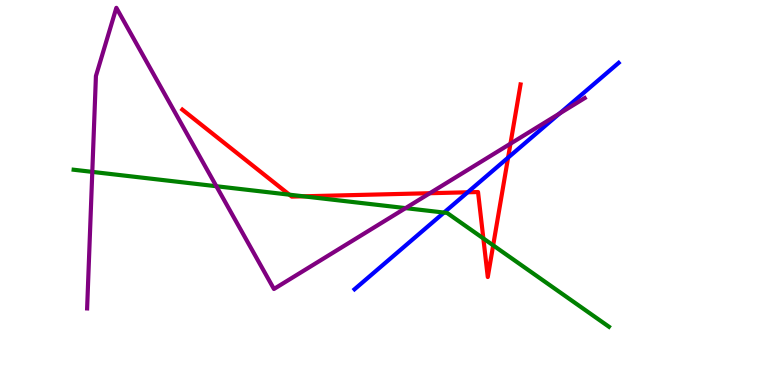[{'lines': ['blue', 'red'], 'intersections': [{'x': 6.03, 'y': 5.01}, {'x': 6.56, 'y': 5.91}]}, {'lines': ['green', 'red'], 'intersections': [{'x': 3.73, 'y': 4.94}, {'x': 3.92, 'y': 4.9}, {'x': 6.24, 'y': 3.81}, {'x': 6.36, 'y': 3.63}]}, {'lines': ['purple', 'red'], 'intersections': [{'x': 5.55, 'y': 4.98}, {'x': 6.59, 'y': 6.27}]}, {'lines': ['blue', 'green'], 'intersections': [{'x': 5.73, 'y': 4.48}]}, {'lines': ['blue', 'purple'], 'intersections': [{'x': 7.22, 'y': 7.05}]}, {'lines': ['green', 'purple'], 'intersections': [{'x': 1.19, 'y': 5.54}, {'x': 2.79, 'y': 5.16}, {'x': 5.23, 'y': 4.59}]}]